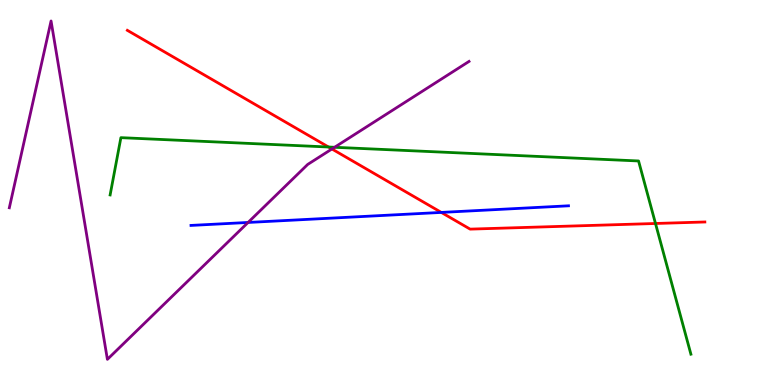[{'lines': ['blue', 'red'], 'intersections': [{'x': 5.69, 'y': 4.48}]}, {'lines': ['green', 'red'], 'intersections': [{'x': 4.24, 'y': 6.18}, {'x': 8.46, 'y': 4.2}]}, {'lines': ['purple', 'red'], 'intersections': [{'x': 4.28, 'y': 6.13}]}, {'lines': ['blue', 'green'], 'intersections': []}, {'lines': ['blue', 'purple'], 'intersections': [{'x': 3.2, 'y': 4.22}]}, {'lines': ['green', 'purple'], 'intersections': [{'x': 4.32, 'y': 6.17}]}]